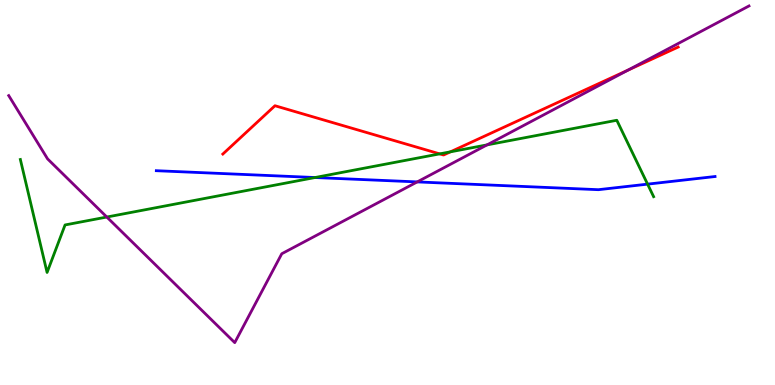[{'lines': ['blue', 'red'], 'intersections': []}, {'lines': ['green', 'red'], 'intersections': [{'x': 5.67, 'y': 6.0}, {'x': 5.81, 'y': 6.06}]}, {'lines': ['purple', 'red'], 'intersections': [{'x': 8.1, 'y': 8.18}]}, {'lines': ['blue', 'green'], 'intersections': [{'x': 4.07, 'y': 5.39}, {'x': 8.36, 'y': 5.22}]}, {'lines': ['blue', 'purple'], 'intersections': [{'x': 5.38, 'y': 5.28}]}, {'lines': ['green', 'purple'], 'intersections': [{'x': 1.38, 'y': 4.36}, {'x': 6.28, 'y': 6.24}]}]